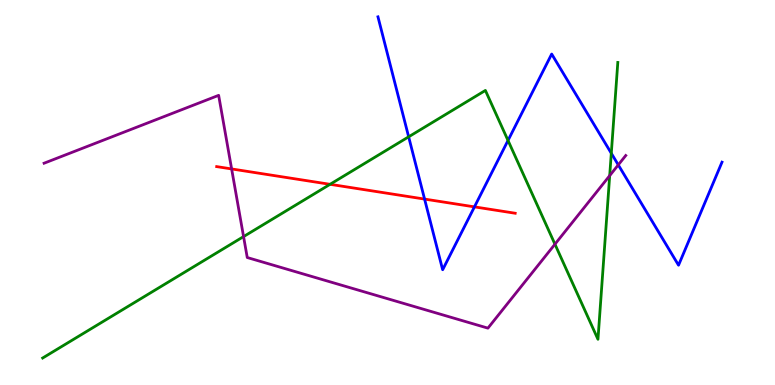[{'lines': ['blue', 'red'], 'intersections': [{'x': 5.48, 'y': 4.83}, {'x': 6.12, 'y': 4.63}]}, {'lines': ['green', 'red'], 'intersections': [{'x': 4.26, 'y': 5.21}]}, {'lines': ['purple', 'red'], 'intersections': [{'x': 2.99, 'y': 5.61}]}, {'lines': ['blue', 'green'], 'intersections': [{'x': 5.27, 'y': 6.45}, {'x': 6.56, 'y': 6.35}, {'x': 7.89, 'y': 6.02}]}, {'lines': ['blue', 'purple'], 'intersections': [{'x': 7.98, 'y': 5.72}]}, {'lines': ['green', 'purple'], 'intersections': [{'x': 3.14, 'y': 3.85}, {'x': 7.16, 'y': 3.66}, {'x': 7.87, 'y': 5.44}]}]